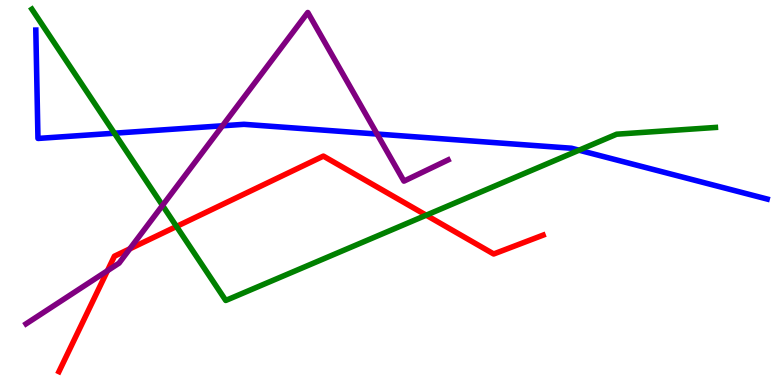[{'lines': ['blue', 'red'], 'intersections': []}, {'lines': ['green', 'red'], 'intersections': [{'x': 2.28, 'y': 4.12}, {'x': 5.5, 'y': 4.41}]}, {'lines': ['purple', 'red'], 'intersections': [{'x': 1.39, 'y': 2.97}, {'x': 1.68, 'y': 3.54}]}, {'lines': ['blue', 'green'], 'intersections': [{'x': 1.48, 'y': 6.54}, {'x': 7.47, 'y': 6.1}]}, {'lines': ['blue', 'purple'], 'intersections': [{'x': 2.87, 'y': 6.73}, {'x': 4.87, 'y': 6.52}]}, {'lines': ['green', 'purple'], 'intersections': [{'x': 2.1, 'y': 4.66}]}]